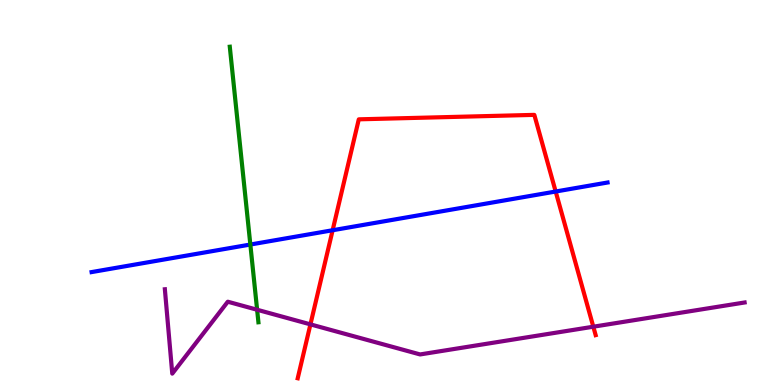[{'lines': ['blue', 'red'], 'intersections': [{'x': 4.29, 'y': 4.02}, {'x': 7.17, 'y': 5.03}]}, {'lines': ['green', 'red'], 'intersections': []}, {'lines': ['purple', 'red'], 'intersections': [{'x': 4.01, 'y': 1.57}, {'x': 7.66, 'y': 1.51}]}, {'lines': ['blue', 'green'], 'intersections': [{'x': 3.23, 'y': 3.65}]}, {'lines': ['blue', 'purple'], 'intersections': []}, {'lines': ['green', 'purple'], 'intersections': [{'x': 3.32, 'y': 1.95}]}]